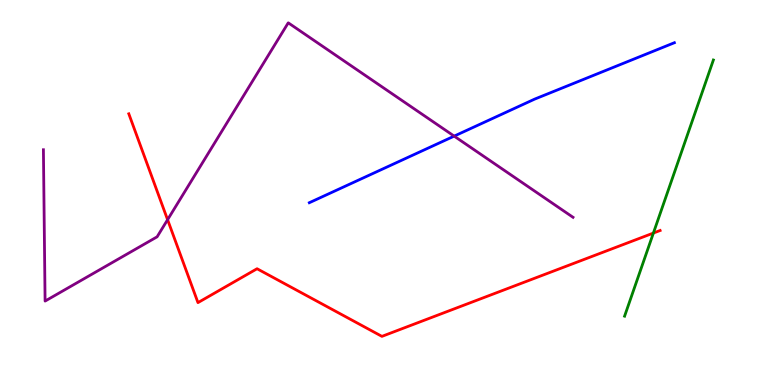[{'lines': ['blue', 'red'], 'intersections': []}, {'lines': ['green', 'red'], 'intersections': [{'x': 8.43, 'y': 3.95}]}, {'lines': ['purple', 'red'], 'intersections': [{'x': 2.16, 'y': 4.29}]}, {'lines': ['blue', 'green'], 'intersections': []}, {'lines': ['blue', 'purple'], 'intersections': [{'x': 5.86, 'y': 6.46}]}, {'lines': ['green', 'purple'], 'intersections': []}]